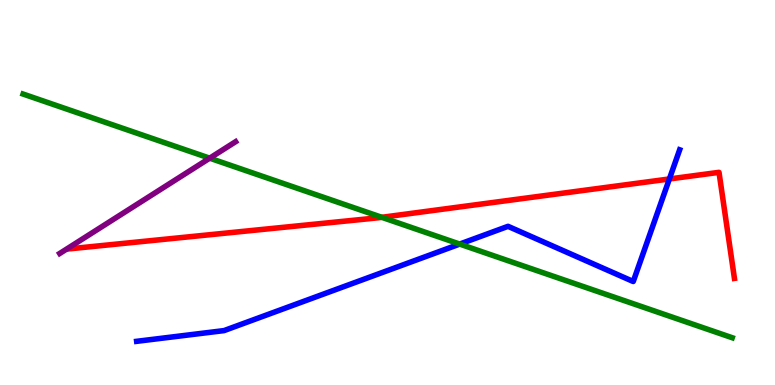[{'lines': ['blue', 'red'], 'intersections': [{'x': 8.64, 'y': 5.35}]}, {'lines': ['green', 'red'], 'intersections': [{'x': 4.93, 'y': 4.36}]}, {'lines': ['purple', 'red'], 'intersections': []}, {'lines': ['blue', 'green'], 'intersections': [{'x': 5.93, 'y': 3.66}]}, {'lines': ['blue', 'purple'], 'intersections': []}, {'lines': ['green', 'purple'], 'intersections': [{'x': 2.71, 'y': 5.89}]}]